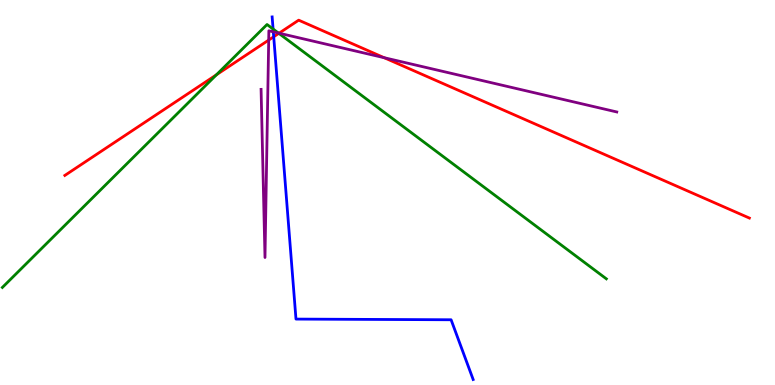[{'lines': ['blue', 'red'], 'intersections': [{'x': 3.53, 'y': 9.05}]}, {'lines': ['green', 'red'], 'intersections': [{'x': 2.79, 'y': 8.06}, {'x': 3.6, 'y': 9.13}]}, {'lines': ['purple', 'red'], 'intersections': [{'x': 3.47, 'y': 8.96}, {'x': 3.6, 'y': 9.14}, {'x': 4.96, 'y': 8.5}]}, {'lines': ['blue', 'green'], 'intersections': [{'x': 3.52, 'y': 9.25}]}, {'lines': ['blue', 'purple'], 'intersections': [{'x': 3.53, 'y': 9.17}]}, {'lines': ['green', 'purple'], 'intersections': [{'x': 3.59, 'y': 9.14}]}]